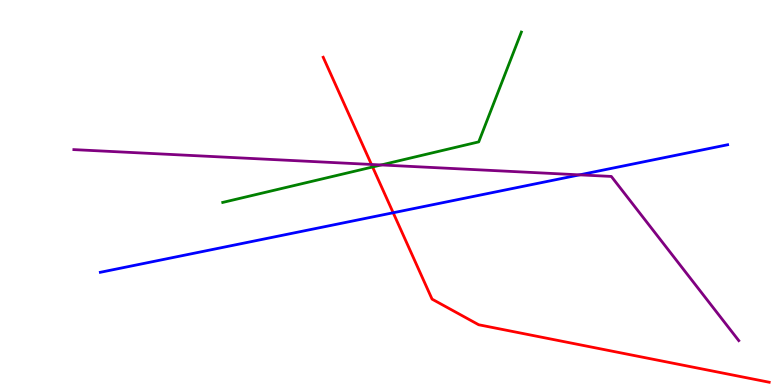[{'lines': ['blue', 'red'], 'intersections': [{'x': 5.07, 'y': 4.47}]}, {'lines': ['green', 'red'], 'intersections': [{'x': 4.81, 'y': 5.66}]}, {'lines': ['purple', 'red'], 'intersections': [{'x': 4.79, 'y': 5.73}]}, {'lines': ['blue', 'green'], 'intersections': []}, {'lines': ['blue', 'purple'], 'intersections': [{'x': 7.48, 'y': 5.46}]}, {'lines': ['green', 'purple'], 'intersections': [{'x': 4.92, 'y': 5.72}]}]